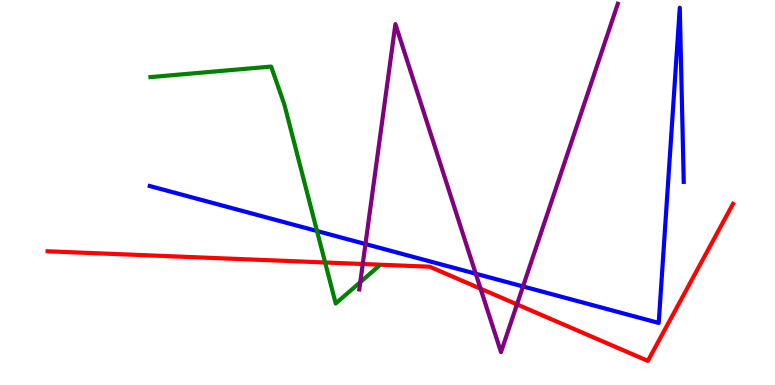[{'lines': ['blue', 'red'], 'intersections': []}, {'lines': ['green', 'red'], 'intersections': [{'x': 4.2, 'y': 3.18}]}, {'lines': ['purple', 'red'], 'intersections': [{'x': 4.68, 'y': 3.14}, {'x': 6.2, 'y': 2.5}, {'x': 6.67, 'y': 2.09}]}, {'lines': ['blue', 'green'], 'intersections': [{'x': 4.09, 'y': 4.0}]}, {'lines': ['blue', 'purple'], 'intersections': [{'x': 4.72, 'y': 3.66}, {'x': 6.14, 'y': 2.89}, {'x': 6.75, 'y': 2.56}]}, {'lines': ['green', 'purple'], 'intersections': [{'x': 4.65, 'y': 2.67}]}]